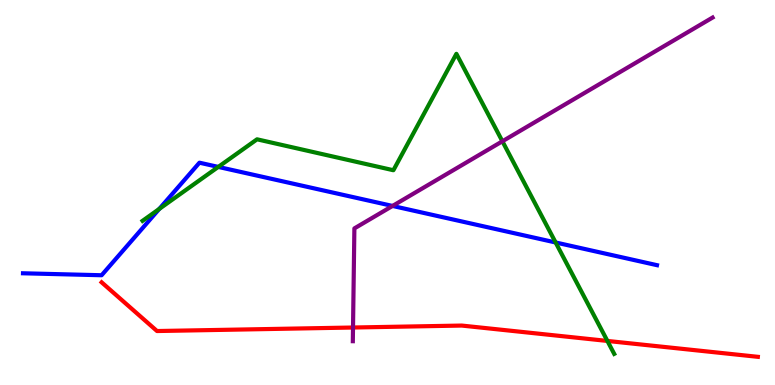[{'lines': ['blue', 'red'], 'intersections': []}, {'lines': ['green', 'red'], 'intersections': [{'x': 7.84, 'y': 1.14}]}, {'lines': ['purple', 'red'], 'intersections': [{'x': 4.56, 'y': 1.49}]}, {'lines': ['blue', 'green'], 'intersections': [{'x': 2.05, 'y': 4.57}, {'x': 2.82, 'y': 5.66}, {'x': 7.17, 'y': 3.7}]}, {'lines': ['blue', 'purple'], 'intersections': [{'x': 5.07, 'y': 4.65}]}, {'lines': ['green', 'purple'], 'intersections': [{'x': 6.48, 'y': 6.33}]}]